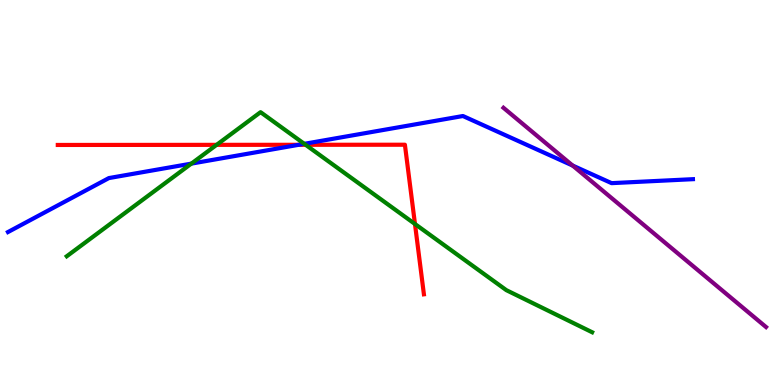[{'lines': ['blue', 'red'], 'intersections': [{'x': 3.85, 'y': 6.24}]}, {'lines': ['green', 'red'], 'intersections': [{'x': 2.79, 'y': 6.24}, {'x': 3.94, 'y': 6.24}, {'x': 5.35, 'y': 4.18}]}, {'lines': ['purple', 'red'], 'intersections': []}, {'lines': ['blue', 'green'], 'intersections': [{'x': 2.47, 'y': 5.75}, {'x': 3.93, 'y': 6.26}]}, {'lines': ['blue', 'purple'], 'intersections': [{'x': 7.39, 'y': 5.7}]}, {'lines': ['green', 'purple'], 'intersections': []}]